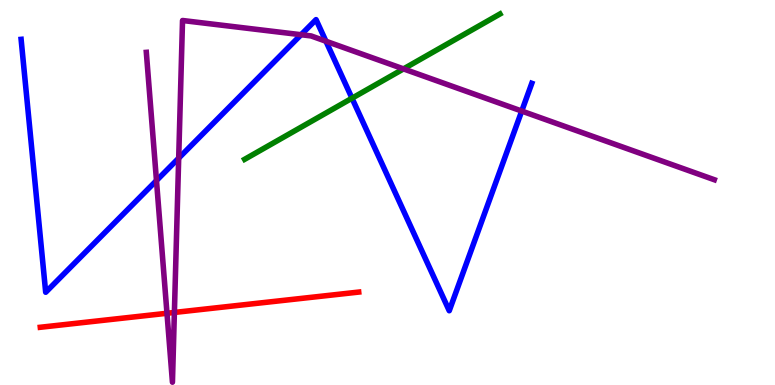[{'lines': ['blue', 'red'], 'intersections': []}, {'lines': ['green', 'red'], 'intersections': []}, {'lines': ['purple', 'red'], 'intersections': [{'x': 2.15, 'y': 1.86}, {'x': 2.25, 'y': 1.88}]}, {'lines': ['blue', 'green'], 'intersections': [{'x': 4.54, 'y': 7.45}]}, {'lines': ['blue', 'purple'], 'intersections': [{'x': 2.02, 'y': 5.31}, {'x': 2.31, 'y': 5.89}, {'x': 3.88, 'y': 9.1}, {'x': 4.21, 'y': 8.93}, {'x': 6.73, 'y': 7.12}]}, {'lines': ['green', 'purple'], 'intersections': [{'x': 5.21, 'y': 8.21}]}]